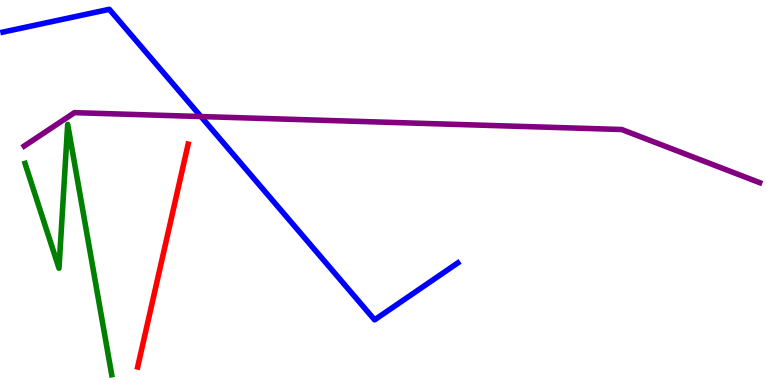[{'lines': ['blue', 'red'], 'intersections': []}, {'lines': ['green', 'red'], 'intersections': []}, {'lines': ['purple', 'red'], 'intersections': []}, {'lines': ['blue', 'green'], 'intersections': []}, {'lines': ['blue', 'purple'], 'intersections': [{'x': 2.59, 'y': 6.97}]}, {'lines': ['green', 'purple'], 'intersections': []}]